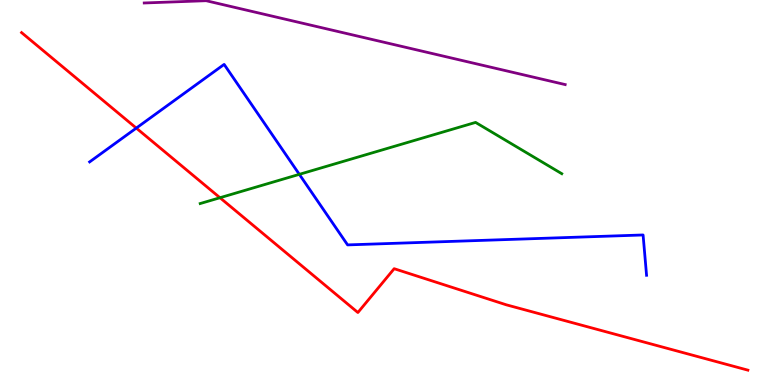[{'lines': ['blue', 'red'], 'intersections': [{'x': 1.76, 'y': 6.67}]}, {'lines': ['green', 'red'], 'intersections': [{'x': 2.84, 'y': 4.86}]}, {'lines': ['purple', 'red'], 'intersections': []}, {'lines': ['blue', 'green'], 'intersections': [{'x': 3.86, 'y': 5.47}]}, {'lines': ['blue', 'purple'], 'intersections': []}, {'lines': ['green', 'purple'], 'intersections': []}]